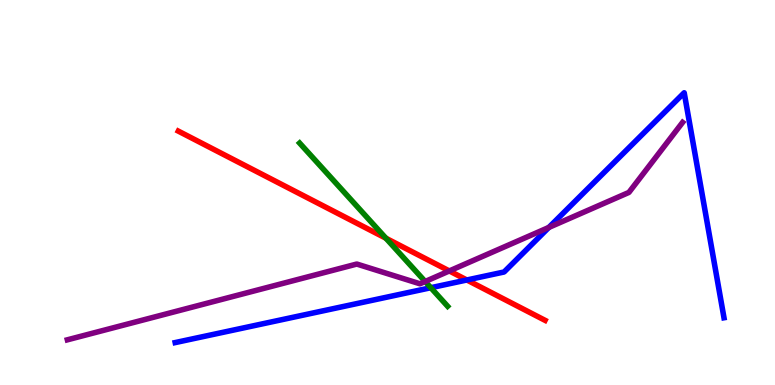[{'lines': ['blue', 'red'], 'intersections': [{'x': 6.02, 'y': 2.73}]}, {'lines': ['green', 'red'], 'intersections': [{'x': 4.98, 'y': 3.81}]}, {'lines': ['purple', 'red'], 'intersections': [{'x': 5.8, 'y': 2.96}]}, {'lines': ['blue', 'green'], 'intersections': [{'x': 5.56, 'y': 2.53}]}, {'lines': ['blue', 'purple'], 'intersections': [{'x': 7.08, 'y': 4.09}]}, {'lines': ['green', 'purple'], 'intersections': [{'x': 5.49, 'y': 2.69}]}]